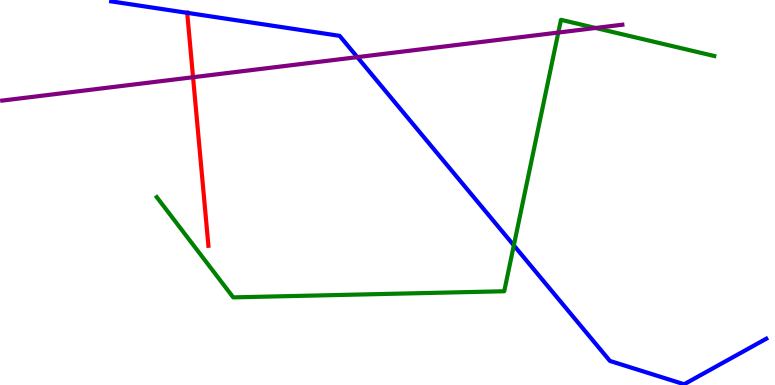[{'lines': ['blue', 'red'], 'intersections': [{'x': 2.42, 'y': 9.67}]}, {'lines': ['green', 'red'], 'intersections': []}, {'lines': ['purple', 'red'], 'intersections': [{'x': 2.49, 'y': 7.99}]}, {'lines': ['blue', 'green'], 'intersections': [{'x': 6.63, 'y': 3.63}]}, {'lines': ['blue', 'purple'], 'intersections': [{'x': 4.61, 'y': 8.52}]}, {'lines': ['green', 'purple'], 'intersections': [{'x': 7.2, 'y': 9.15}, {'x': 7.69, 'y': 9.27}]}]